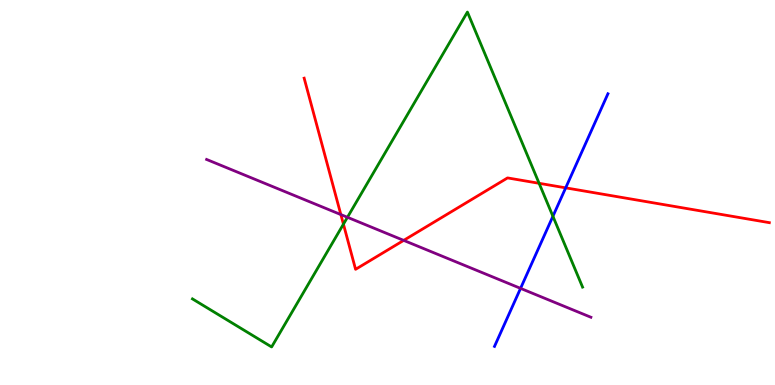[{'lines': ['blue', 'red'], 'intersections': [{'x': 7.3, 'y': 5.12}]}, {'lines': ['green', 'red'], 'intersections': [{'x': 4.43, 'y': 4.18}, {'x': 6.96, 'y': 5.24}]}, {'lines': ['purple', 'red'], 'intersections': [{'x': 4.4, 'y': 4.43}, {'x': 5.21, 'y': 3.76}]}, {'lines': ['blue', 'green'], 'intersections': [{'x': 7.13, 'y': 4.38}]}, {'lines': ['blue', 'purple'], 'intersections': [{'x': 6.72, 'y': 2.51}]}, {'lines': ['green', 'purple'], 'intersections': [{'x': 4.48, 'y': 4.36}]}]